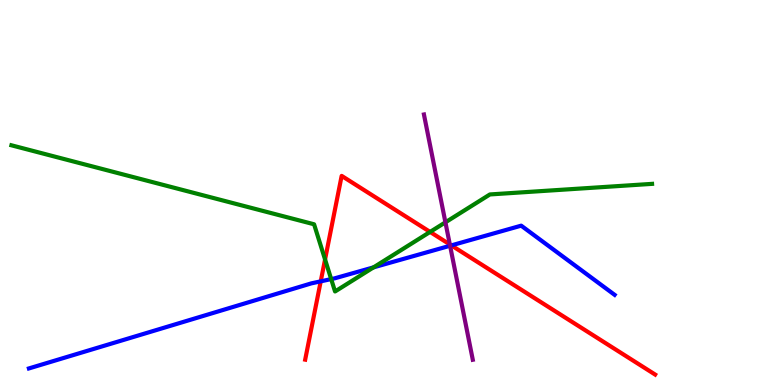[{'lines': ['blue', 'red'], 'intersections': [{'x': 4.14, 'y': 2.69}, {'x': 5.82, 'y': 3.63}]}, {'lines': ['green', 'red'], 'intersections': [{'x': 4.19, 'y': 3.26}, {'x': 5.55, 'y': 3.98}]}, {'lines': ['purple', 'red'], 'intersections': [{'x': 5.8, 'y': 3.65}]}, {'lines': ['blue', 'green'], 'intersections': [{'x': 4.27, 'y': 2.75}, {'x': 4.82, 'y': 3.06}]}, {'lines': ['blue', 'purple'], 'intersections': [{'x': 5.81, 'y': 3.62}]}, {'lines': ['green', 'purple'], 'intersections': [{'x': 5.75, 'y': 4.23}]}]